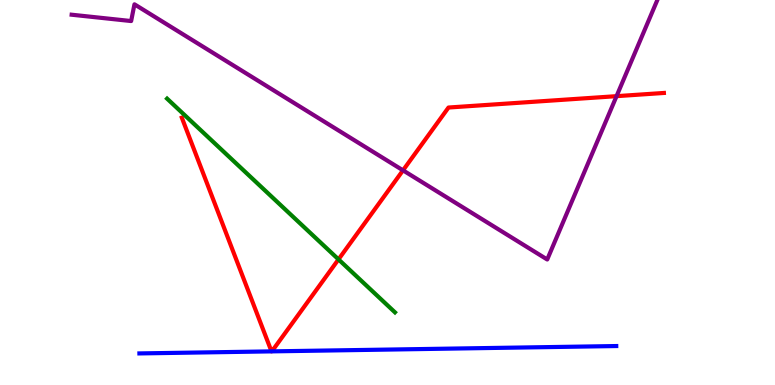[{'lines': ['blue', 'red'], 'intersections': [{'x': 3.5, 'y': 0.873}, {'x': 3.5, 'y': 0.873}]}, {'lines': ['green', 'red'], 'intersections': [{'x': 4.37, 'y': 3.26}]}, {'lines': ['purple', 'red'], 'intersections': [{'x': 5.2, 'y': 5.58}, {'x': 7.96, 'y': 7.5}]}, {'lines': ['blue', 'green'], 'intersections': []}, {'lines': ['blue', 'purple'], 'intersections': []}, {'lines': ['green', 'purple'], 'intersections': []}]